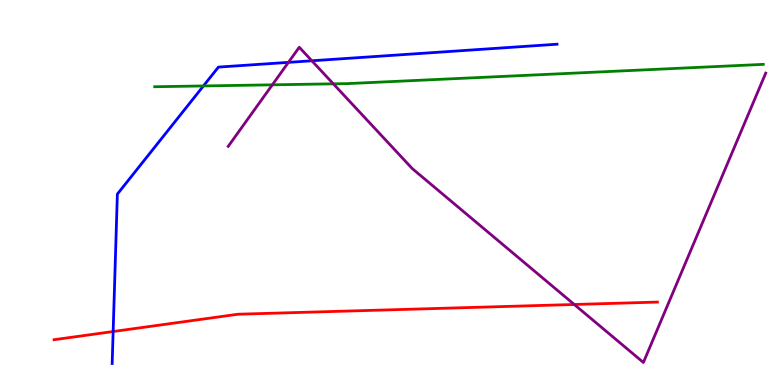[{'lines': ['blue', 'red'], 'intersections': [{'x': 1.46, 'y': 1.39}]}, {'lines': ['green', 'red'], 'intersections': []}, {'lines': ['purple', 'red'], 'intersections': [{'x': 7.41, 'y': 2.09}]}, {'lines': ['blue', 'green'], 'intersections': [{'x': 2.62, 'y': 7.77}]}, {'lines': ['blue', 'purple'], 'intersections': [{'x': 3.72, 'y': 8.38}, {'x': 4.02, 'y': 8.42}]}, {'lines': ['green', 'purple'], 'intersections': [{'x': 3.51, 'y': 7.8}, {'x': 4.3, 'y': 7.82}]}]